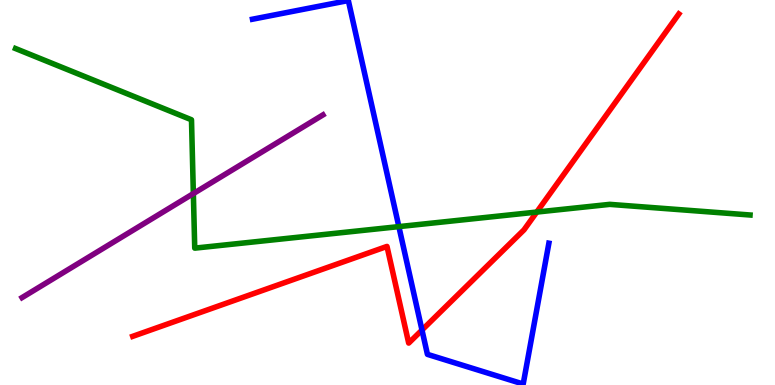[{'lines': ['blue', 'red'], 'intersections': [{'x': 5.44, 'y': 1.43}]}, {'lines': ['green', 'red'], 'intersections': [{'x': 6.93, 'y': 4.49}]}, {'lines': ['purple', 'red'], 'intersections': []}, {'lines': ['blue', 'green'], 'intersections': [{'x': 5.15, 'y': 4.11}]}, {'lines': ['blue', 'purple'], 'intersections': []}, {'lines': ['green', 'purple'], 'intersections': [{'x': 2.49, 'y': 4.97}]}]